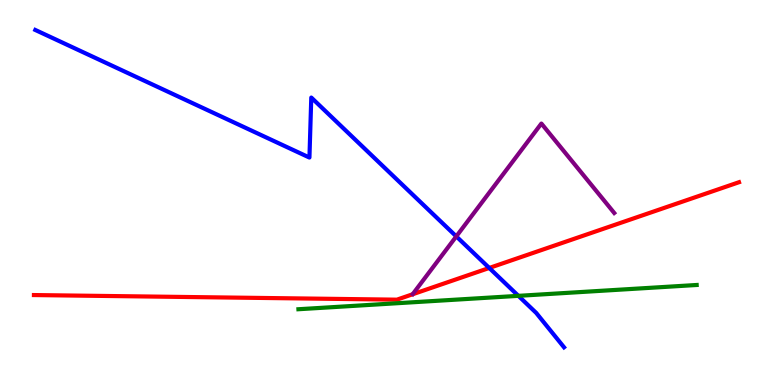[{'lines': ['blue', 'red'], 'intersections': [{'x': 6.31, 'y': 3.04}]}, {'lines': ['green', 'red'], 'intersections': []}, {'lines': ['purple', 'red'], 'intersections': []}, {'lines': ['blue', 'green'], 'intersections': [{'x': 6.69, 'y': 2.32}]}, {'lines': ['blue', 'purple'], 'intersections': [{'x': 5.89, 'y': 3.86}]}, {'lines': ['green', 'purple'], 'intersections': []}]